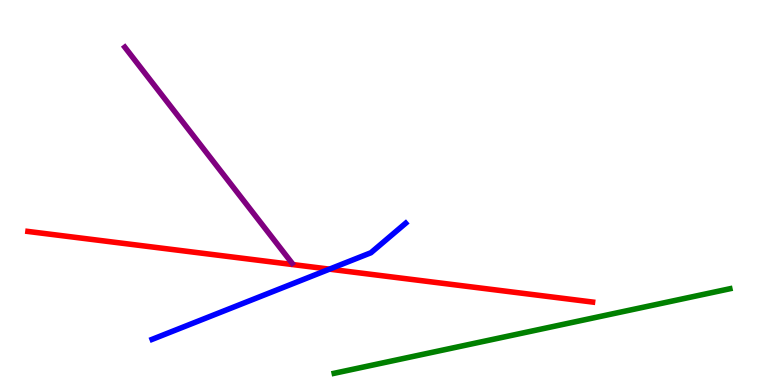[{'lines': ['blue', 'red'], 'intersections': [{'x': 4.25, 'y': 3.01}]}, {'lines': ['green', 'red'], 'intersections': []}, {'lines': ['purple', 'red'], 'intersections': []}, {'lines': ['blue', 'green'], 'intersections': []}, {'lines': ['blue', 'purple'], 'intersections': []}, {'lines': ['green', 'purple'], 'intersections': []}]